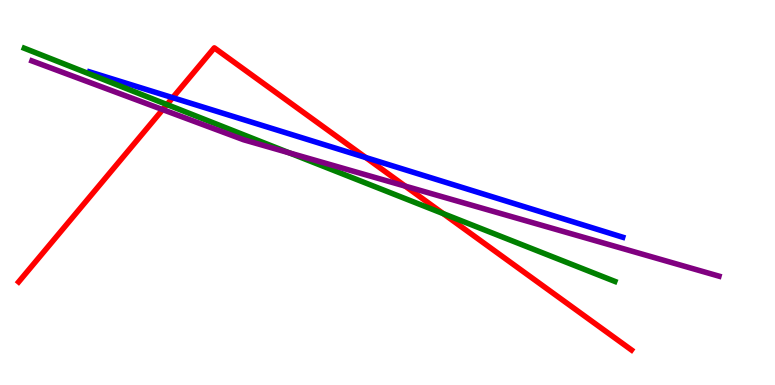[{'lines': ['blue', 'red'], 'intersections': [{'x': 2.23, 'y': 7.46}, {'x': 4.72, 'y': 5.91}]}, {'lines': ['green', 'red'], 'intersections': [{'x': 2.15, 'y': 7.28}, {'x': 5.72, 'y': 4.45}]}, {'lines': ['purple', 'red'], 'intersections': [{'x': 2.1, 'y': 7.15}, {'x': 5.23, 'y': 5.17}]}, {'lines': ['blue', 'green'], 'intersections': []}, {'lines': ['blue', 'purple'], 'intersections': []}, {'lines': ['green', 'purple'], 'intersections': [{'x': 3.74, 'y': 6.03}]}]